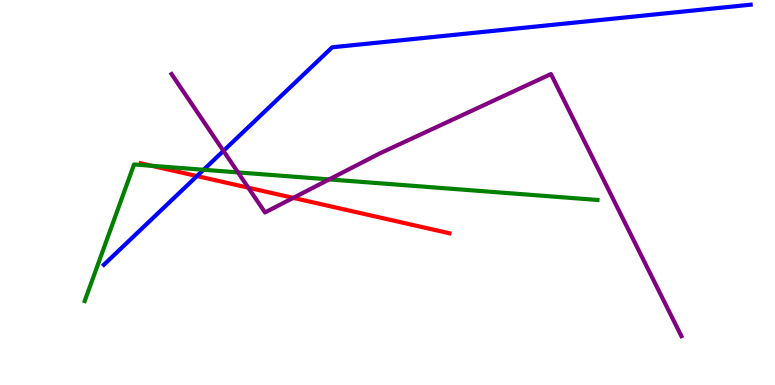[{'lines': ['blue', 'red'], 'intersections': [{'x': 2.54, 'y': 5.43}]}, {'lines': ['green', 'red'], 'intersections': [{'x': 1.96, 'y': 5.69}]}, {'lines': ['purple', 'red'], 'intersections': [{'x': 3.2, 'y': 5.12}, {'x': 3.78, 'y': 4.86}]}, {'lines': ['blue', 'green'], 'intersections': [{'x': 2.63, 'y': 5.59}]}, {'lines': ['blue', 'purple'], 'intersections': [{'x': 2.88, 'y': 6.08}]}, {'lines': ['green', 'purple'], 'intersections': [{'x': 3.07, 'y': 5.52}, {'x': 4.25, 'y': 5.34}]}]